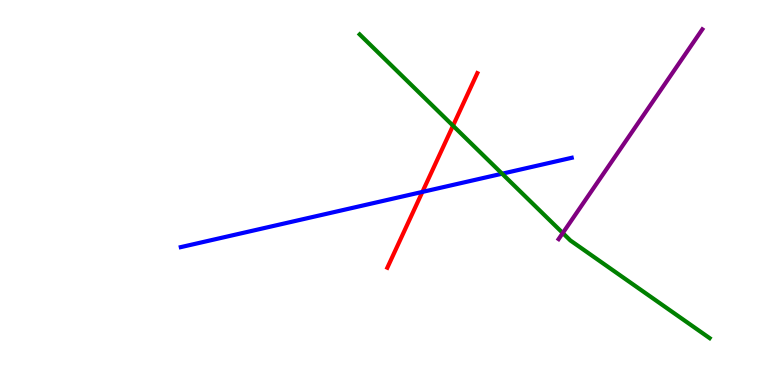[{'lines': ['blue', 'red'], 'intersections': [{'x': 5.45, 'y': 5.02}]}, {'lines': ['green', 'red'], 'intersections': [{'x': 5.85, 'y': 6.74}]}, {'lines': ['purple', 'red'], 'intersections': []}, {'lines': ['blue', 'green'], 'intersections': [{'x': 6.48, 'y': 5.49}]}, {'lines': ['blue', 'purple'], 'intersections': []}, {'lines': ['green', 'purple'], 'intersections': [{'x': 7.26, 'y': 3.95}]}]